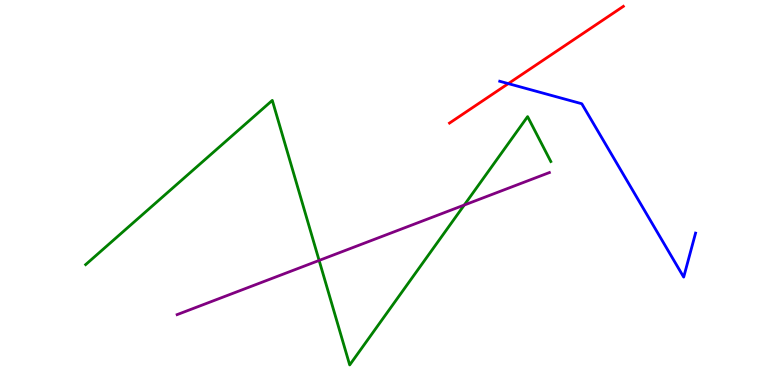[{'lines': ['blue', 'red'], 'intersections': [{'x': 6.56, 'y': 7.83}]}, {'lines': ['green', 'red'], 'intersections': []}, {'lines': ['purple', 'red'], 'intersections': []}, {'lines': ['blue', 'green'], 'intersections': []}, {'lines': ['blue', 'purple'], 'intersections': []}, {'lines': ['green', 'purple'], 'intersections': [{'x': 4.12, 'y': 3.24}, {'x': 5.99, 'y': 4.67}]}]